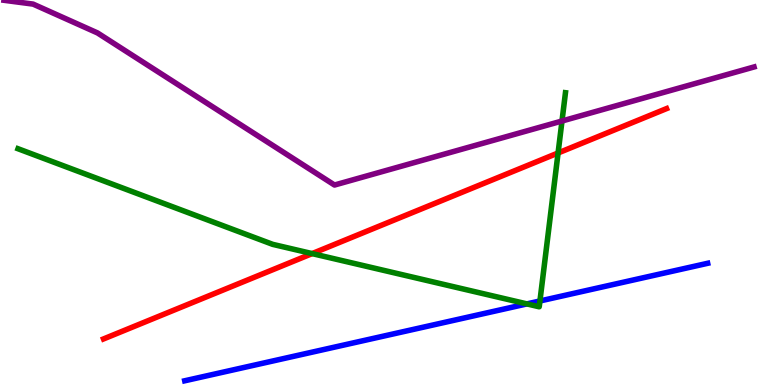[{'lines': ['blue', 'red'], 'intersections': []}, {'lines': ['green', 'red'], 'intersections': [{'x': 4.03, 'y': 3.41}, {'x': 7.2, 'y': 6.03}]}, {'lines': ['purple', 'red'], 'intersections': []}, {'lines': ['blue', 'green'], 'intersections': [{'x': 6.8, 'y': 2.11}, {'x': 6.97, 'y': 2.18}]}, {'lines': ['blue', 'purple'], 'intersections': []}, {'lines': ['green', 'purple'], 'intersections': [{'x': 7.25, 'y': 6.86}]}]